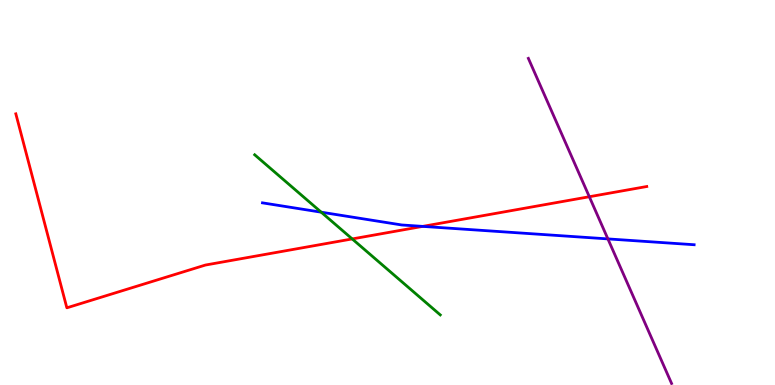[{'lines': ['blue', 'red'], 'intersections': [{'x': 5.45, 'y': 4.12}]}, {'lines': ['green', 'red'], 'intersections': [{'x': 4.54, 'y': 3.79}]}, {'lines': ['purple', 'red'], 'intersections': [{'x': 7.6, 'y': 4.89}]}, {'lines': ['blue', 'green'], 'intersections': [{'x': 4.14, 'y': 4.49}]}, {'lines': ['blue', 'purple'], 'intersections': [{'x': 7.84, 'y': 3.79}]}, {'lines': ['green', 'purple'], 'intersections': []}]